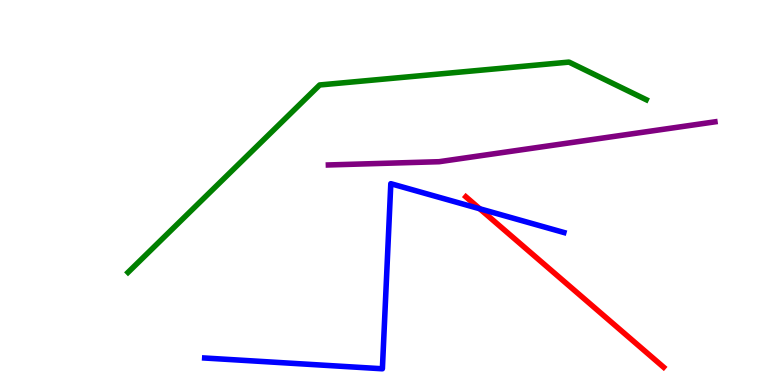[{'lines': ['blue', 'red'], 'intersections': [{'x': 6.19, 'y': 4.58}]}, {'lines': ['green', 'red'], 'intersections': []}, {'lines': ['purple', 'red'], 'intersections': []}, {'lines': ['blue', 'green'], 'intersections': []}, {'lines': ['blue', 'purple'], 'intersections': []}, {'lines': ['green', 'purple'], 'intersections': []}]